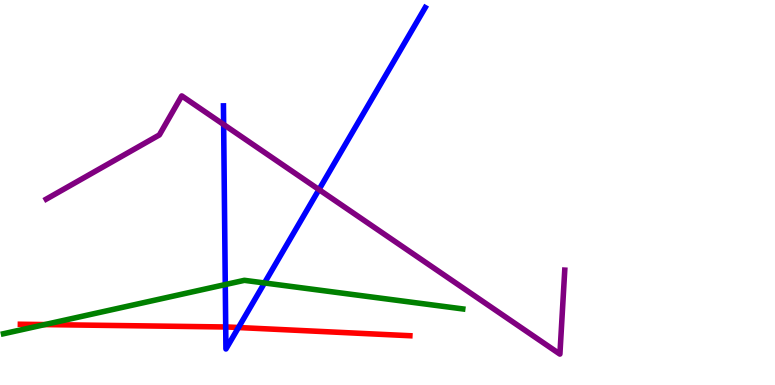[{'lines': ['blue', 'red'], 'intersections': [{'x': 2.91, 'y': 1.51}, {'x': 3.08, 'y': 1.49}]}, {'lines': ['green', 'red'], 'intersections': [{'x': 0.578, 'y': 1.57}]}, {'lines': ['purple', 'red'], 'intersections': []}, {'lines': ['blue', 'green'], 'intersections': [{'x': 2.91, 'y': 2.61}, {'x': 3.41, 'y': 2.65}]}, {'lines': ['blue', 'purple'], 'intersections': [{'x': 2.89, 'y': 6.77}, {'x': 4.12, 'y': 5.08}]}, {'lines': ['green', 'purple'], 'intersections': []}]